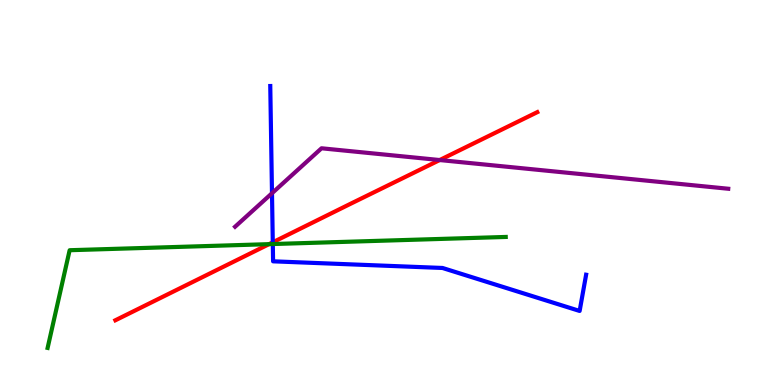[{'lines': ['blue', 'red'], 'intersections': [{'x': 3.52, 'y': 3.71}]}, {'lines': ['green', 'red'], 'intersections': [{'x': 3.47, 'y': 3.66}]}, {'lines': ['purple', 'red'], 'intersections': [{'x': 5.67, 'y': 5.84}]}, {'lines': ['blue', 'green'], 'intersections': [{'x': 3.52, 'y': 3.66}]}, {'lines': ['blue', 'purple'], 'intersections': [{'x': 3.51, 'y': 4.98}]}, {'lines': ['green', 'purple'], 'intersections': []}]